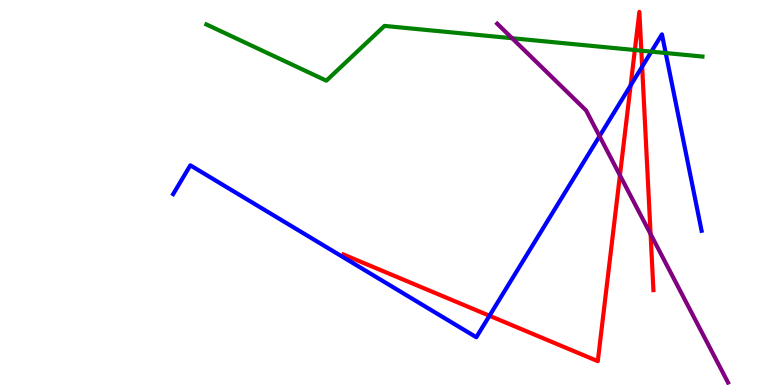[{'lines': ['blue', 'red'], 'intersections': [{'x': 6.32, 'y': 1.8}, {'x': 8.14, 'y': 7.78}, {'x': 8.29, 'y': 8.27}]}, {'lines': ['green', 'red'], 'intersections': [{'x': 8.19, 'y': 8.7}, {'x': 8.28, 'y': 8.68}]}, {'lines': ['purple', 'red'], 'intersections': [{'x': 8.0, 'y': 5.45}, {'x': 8.39, 'y': 3.92}]}, {'lines': ['blue', 'green'], 'intersections': [{'x': 8.4, 'y': 8.66}, {'x': 8.59, 'y': 8.62}]}, {'lines': ['blue', 'purple'], 'intersections': [{'x': 7.74, 'y': 6.46}]}, {'lines': ['green', 'purple'], 'intersections': [{'x': 6.61, 'y': 9.01}]}]